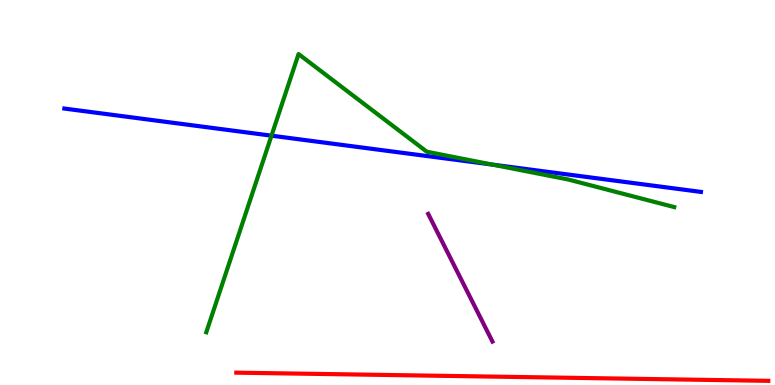[{'lines': ['blue', 'red'], 'intersections': []}, {'lines': ['green', 'red'], 'intersections': []}, {'lines': ['purple', 'red'], 'intersections': []}, {'lines': ['blue', 'green'], 'intersections': [{'x': 3.5, 'y': 6.48}, {'x': 6.35, 'y': 5.72}]}, {'lines': ['blue', 'purple'], 'intersections': []}, {'lines': ['green', 'purple'], 'intersections': []}]